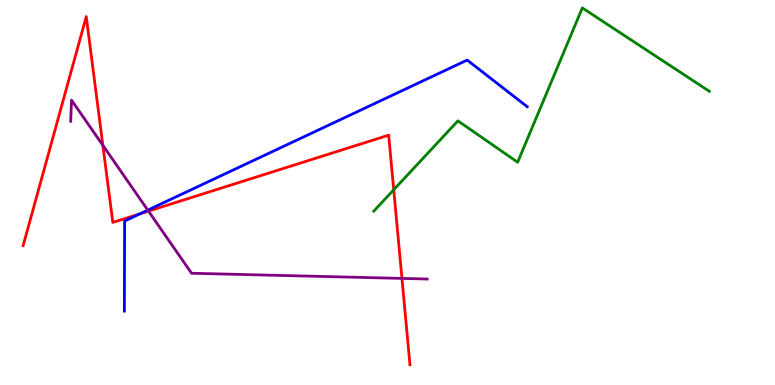[{'lines': ['blue', 'red'], 'intersections': [{'x': 1.81, 'y': 4.45}]}, {'lines': ['green', 'red'], 'intersections': [{'x': 5.08, 'y': 5.07}]}, {'lines': ['purple', 'red'], 'intersections': [{'x': 1.33, 'y': 6.23}, {'x': 1.92, 'y': 4.52}, {'x': 5.19, 'y': 2.77}]}, {'lines': ['blue', 'green'], 'intersections': []}, {'lines': ['blue', 'purple'], 'intersections': [{'x': 1.91, 'y': 4.54}]}, {'lines': ['green', 'purple'], 'intersections': []}]